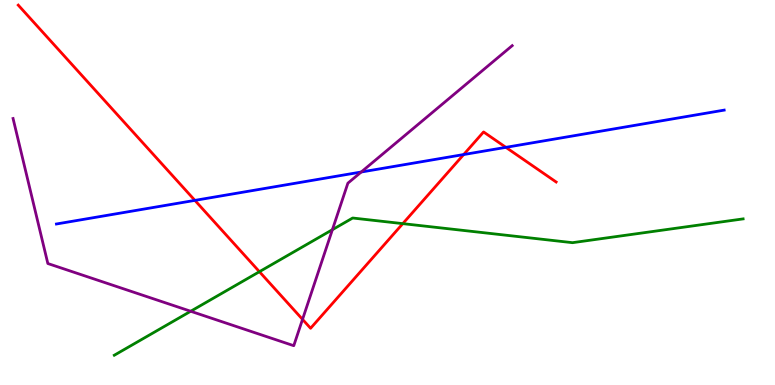[{'lines': ['blue', 'red'], 'intersections': [{'x': 2.51, 'y': 4.8}, {'x': 5.98, 'y': 5.99}, {'x': 6.53, 'y': 6.17}]}, {'lines': ['green', 'red'], 'intersections': [{'x': 3.35, 'y': 2.94}, {'x': 5.2, 'y': 4.19}]}, {'lines': ['purple', 'red'], 'intersections': [{'x': 3.9, 'y': 1.7}]}, {'lines': ['blue', 'green'], 'intersections': []}, {'lines': ['blue', 'purple'], 'intersections': [{'x': 4.66, 'y': 5.53}]}, {'lines': ['green', 'purple'], 'intersections': [{'x': 2.46, 'y': 1.92}, {'x': 4.29, 'y': 4.03}]}]